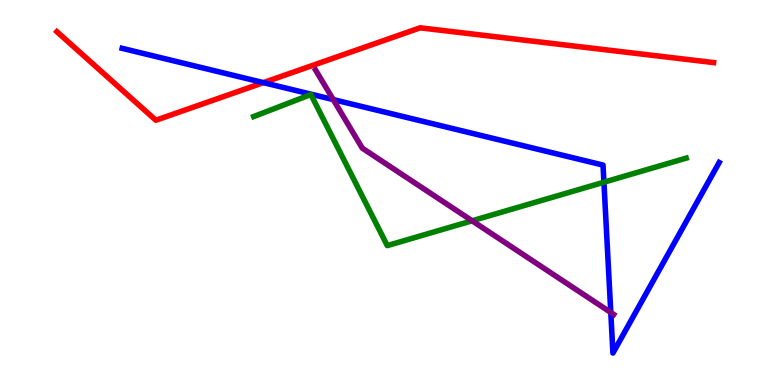[{'lines': ['blue', 'red'], 'intersections': [{'x': 3.4, 'y': 7.85}]}, {'lines': ['green', 'red'], 'intersections': []}, {'lines': ['purple', 'red'], 'intersections': []}, {'lines': ['blue', 'green'], 'intersections': [{'x': 7.79, 'y': 5.27}]}, {'lines': ['blue', 'purple'], 'intersections': [{'x': 4.3, 'y': 7.41}, {'x': 7.88, 'y': 1.88}]}, {'lines': ['green', 'purple'], 'intersections': [{'x': 6.09, 'y': 4.27}]}]